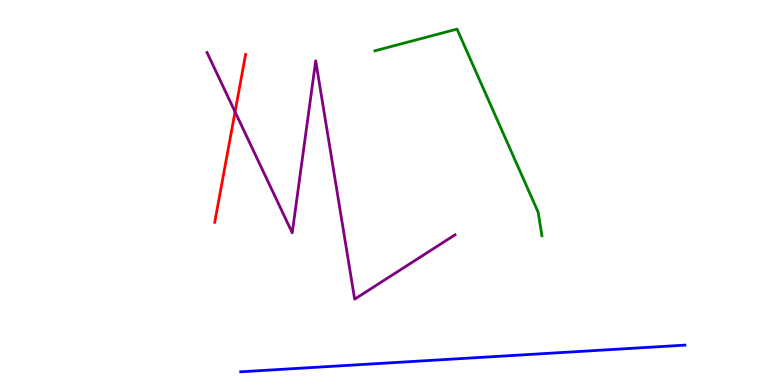[{'lines': ['blue', 'red'], 'intersections': []}, {'lines': ['green', 'red'], 'intersections': []}, {'lines': ['purple', 'red'], 'intersections': [{'x': 3.03, 'y': 7.1}]}, {'lines': ['blue', 'green'], 'intersections': []}, {'lines': ['blue', 'purple'], 'intersections': []}, {'lines': ['green', 'purple'], 'intersections': []}]